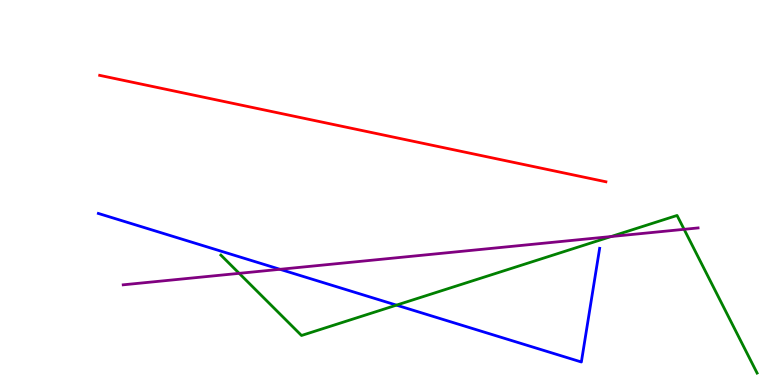[{'lines': ['blue', 'red'], 'intersections': []}, {'lines': ['green', 'red'], 'intersections': []}, {'lines': ['purple', 'red'], 'intersections': []}, {'lines': ['blue', 'green'], 'intersections': [{'x': 5.12, 'y': 2.07}]}, {'lines': ['blue', 'purple'], 'intersections': [{'x': 3.61, 'y': 3.01}]}, {'lines': ['green', 'purple'], 'intersections': [{'x': 3.09, 'y': 2.9}, {'x': 7.88, 'y': 3.86}, {'x': 8.83, 'y': 4.04}]}]